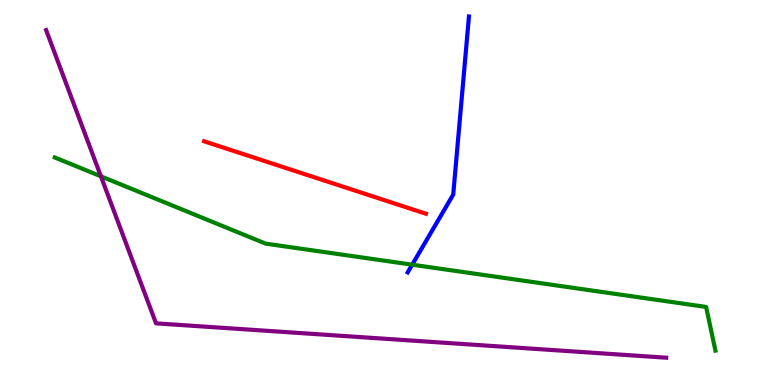[{'lines': ['blue', 'red'], 'intersections': []}, {'lines': ['green', 'red'], 'intersections': []}, {'lines': ['purple', 'red'], 'intersections': []}, {'lines': ['blue', 'green'], 'intersections': [{'x': 5.32, 'y': 3.12}]}, {'lines': ['blue', 'purple'], 'intersections': []}, {'lines': ['green', 'purple'], 'intersections': [{'x': 1.3, 'y': 5.42}]}]